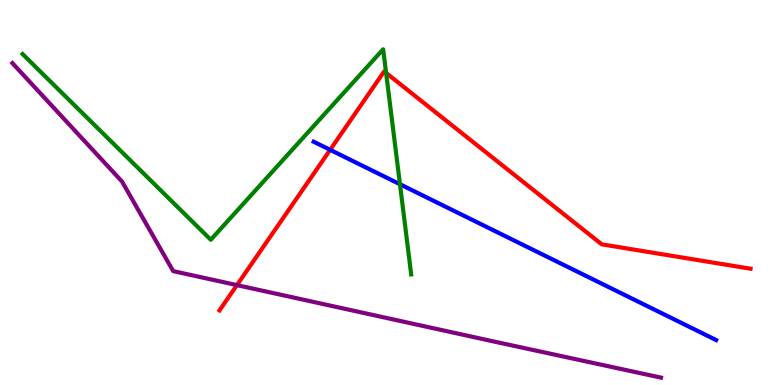[{'lines': ['blue', 'red'], 'intersections': [{'x': 4.26, 'y': 6.11}]}, {'lines': ['green', 'red'], 'intersections': [{'x': 4.98, 'y': 8.11}]}, {'lines': ['purple', 'red'], 'intersections': [{'x': 3.06, 'y': 2.59}]}, {'lines': ['blue', 'green'], 'intersections': [{'x': 5.16, 'y': 5.21}]}, {'lines': ['blue', 'purple'], 'intersections': []}, {'lines': ['green', 'purple'], 'intersections': []}]